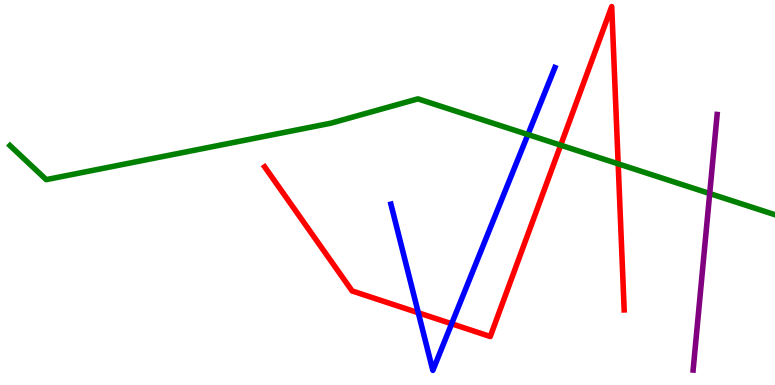[{'lines': ['blue', 'red'], 'intersections': [{'x': 5.4, 'y': 1.88}, {'x': 5.83, 'y': 1.59}]}, {'lines': ['green', 'red'], 'intersections': [{'x': 7.23, 'y': 6.23}, {'x': 7.98, 'y': 5.74}]}, {'lines': ['purple', 'red'], 'intersections': []}, {'lines': ['blue', 'green'], 'intersections': [{'x': 6.81, 'y': 6.51}]}, {'lines': ['blue', 'purple'], 'intersections': []}, {'lines': ['green', 'purple'], 'intersections': [{'x': 9.16, 'y': 4.97}]}]